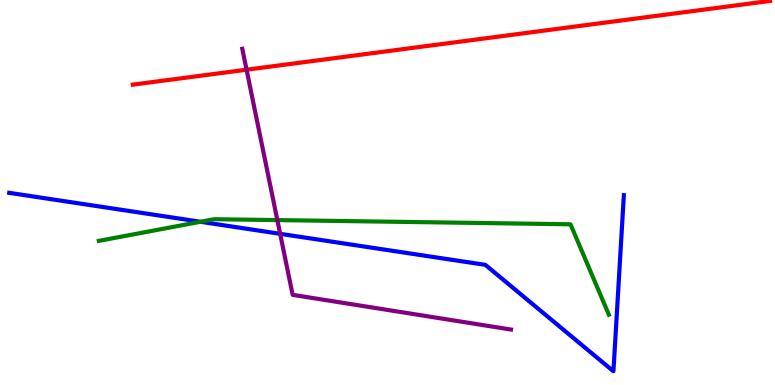[{'lines': ['blue', 'red'], 'intersections': []}, {'lines': ['green', 'red'], 'intersections': []}, {'lines': ['purple', 'red'], 'intersections': [{'x': 3.18, 'y': 8.19}]}, {'lines': ['blue', 'green'], 'intersections': [{'x': 2.59, 'y': 4.24}]}, {'lines': ['blue', 'purple'], 'intersections': [{'x': 3.61, 'y': 3.93}]}, {'lines': ['green', 'purple'], 'intersections': [{'x': 3.58, 'y': 4.28}]}]